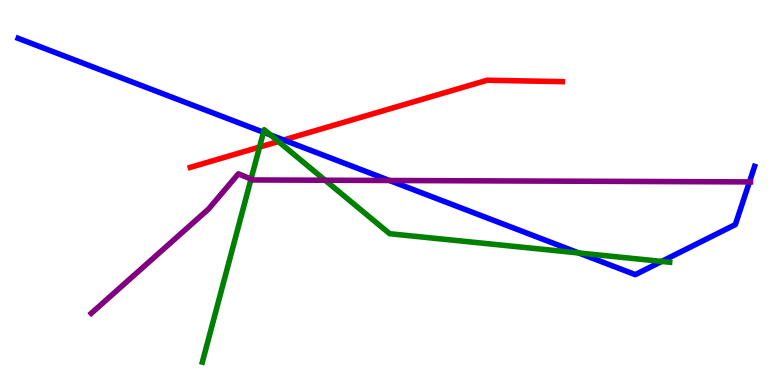[{'lines': ['blue', 'red'], 'intersections': [{'x': 3.66, 'y': 6.36}]}, {'lines': ['green', 'red'], 'intersections': [{'x': 3.35, 'y': 6.18}, {'x': 3.59, 'y': 6.32}]}, {'lines': ['purple', 'red'], 'intersections': []}, {'lines': ['blue', 'green'], 'intersections': [{'x': 3.4, 'y': 6.56}, {'x': 3.49, 'y': 6.5}, {'x': 7.47, 'y': 3.43}, {'x': 8.54, 'y': 3.21}]}, {'lines': ['blue', 'purple'], 'intersections': [{'x': 5.03, 'y': 5.31}, {'x': 9.67, 'y': 5.28}]}, {'lines': ['green', 'purple'], 'intersections': [{'x': 3.24, 'y': 5.35}, {'x': 4.2, 'y': 5.32}]}]